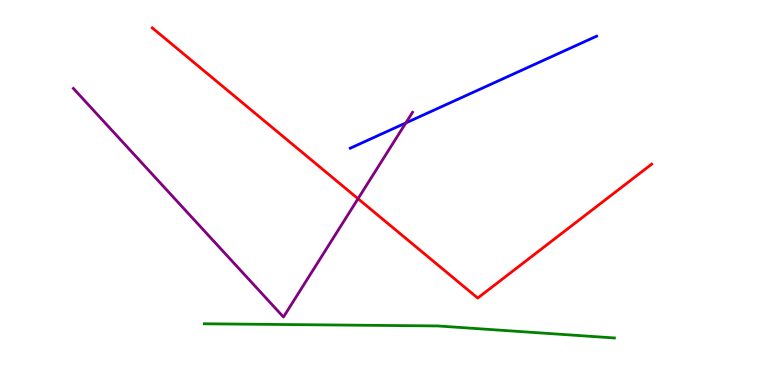[{'lines': ['blue', 'red'], 'intersections': []}, {'lines': ['green', 'red'], 'intersections': []}, {'lines': ['purple', 'red'], 'intersections': [{'x': 4.62, 'y': 4.84}]}, {'lines': ['blue', 'green'], 'intersections': []}, {'lines': ['blue', 'purple'], 'intersections': [{'x': 5.24, 'y': 6.81}]}, {'lines': ['green', 'purple'], 'intersections': []}]